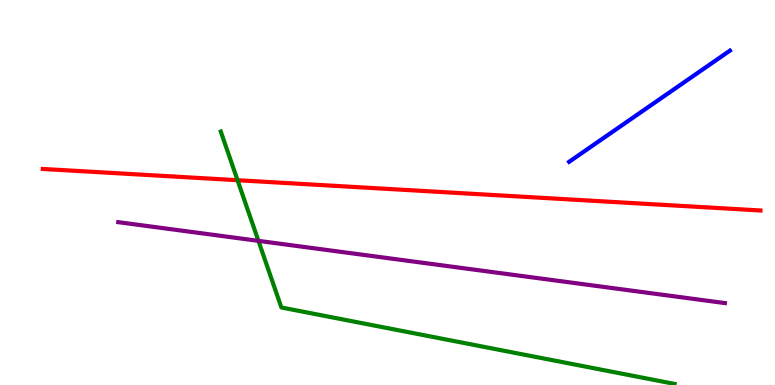[{'lines': ['blue', 'red'], 'intersections': []}, {'lines': ['green', 'red'], 'intersections': [{'x': 3.07, 'y': 5.32}]}, {'lines': ['purple', 'red'], 'intersections': []}, {'lines': ['blue', 'green'], 'intersections': []}, {'lines': ['blue', 'purple'], 'intersections': []}, {'lines': ['green', 'purple'], 'intersections': [{'x': 3.33, 'y': 3.74}]}]